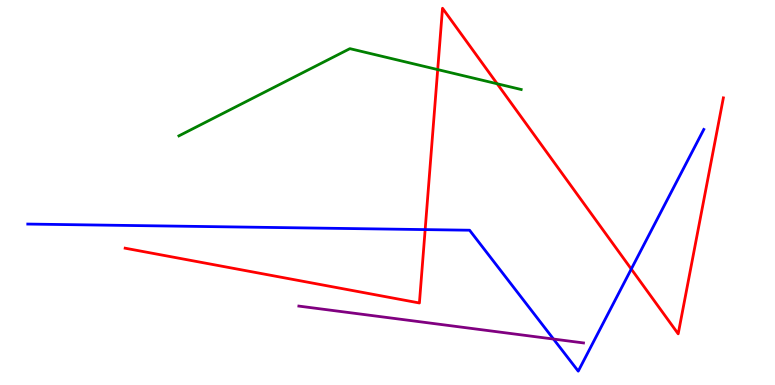[{'lines': ['blue', 'red'], 'intersections': [{'x': 5.49, 'y': 4.04}, {'x': 8.15, 'y': 3.01}]}, {'lines': ['green', 'red'], 'intersections': [{'x': 5.65, 'y': 8.19}, {'x': 6.42, 'y': 7.82}]}, {'lines': ['purple', 'red'], 'intersections': []}, {'lines': ['blue', 'green'], 'intersections': []}, {'lines': ['blue', 'purple'], 'intersections': [{'x': 7.14, 'y': 1.19}]}, {'lines': ['green', 'purple'], 'intersections': []}]